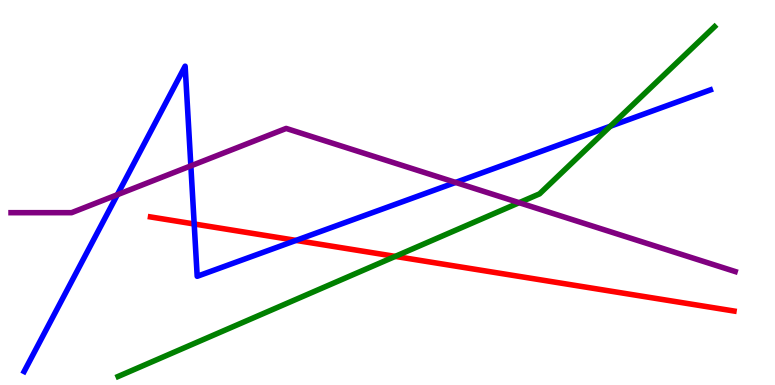[{'lines': ['blue', 'red'], 'intersections': [{'x': 2.51, 'y': 4.18}, {'x': 3.82, 'y': 3.76}]}, {'lines': ['green', 'red'], 'intersections': [{'x': 5.1, 'y': 3.34}]}, {'lines': ['purple', 'red'], 'intersections': []}, {'lines': ['blue', 'green'], 'intersections': [{'x': 7.88, 'y': 6.72}]}, {'lines': ['blue', 'purple'], 'intersections': [{'x': 1.51, 'y': 4.94}, {'x': 2.46, 'y': 5.69}, {'x': 5.88, 'y': 5.26}]}, {'lines': ['green', 'purple'], 'intersections': [{'x': 6.7, 'y': 4.74}]}]